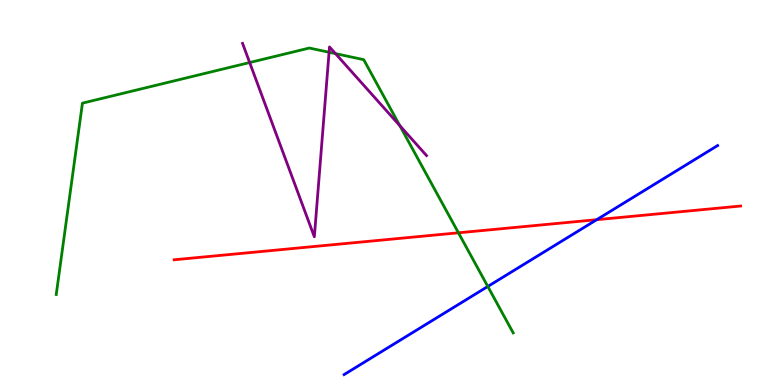[{'lines': ['blue', 'red'], 'intersections': [{'x': 7.7, 'y': 4.29}]}, {'lines': ['green', 'red'], 'intersections': [{'x': 5.92, 'y': 3.95}]}, {'lines': ['purple', 'red'], 'intersections': []}, {'lines': ['blue', 'green'], 'intersections': [{'x': 6.29, 'y': 2.56}]}, {'lines': ['blue', 'purple'], 'intersections': []}, {'lines': ['green', 'purple'], 'intersections': [{'x': 3.22, 'y': 8.38}, {'x': 4.25, 'y': 8.64}, {'x': 4.33, 'y': 8.61}, {'x': 5.16, 'y': 6.74}]}]